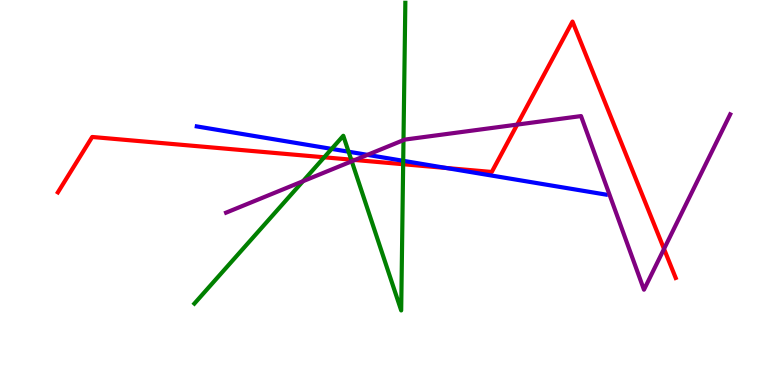[{'lines': ['blue', 'red'], 'intersections': [{'x': 5.76, 'y': 5.64}]}, {'lines': ['green', 'red'], 'intersections': [{'x': 4.18, 'y': 5.91}, {'x': 4.53, 'y': 5.85}, {'x': 5.2, 'y': 5.73}]}, {'lines': ['purple', 'red'], 'intersections': [{'x': 4.58, 'y': 5.84}, {'x': 6.67, 'y': 6.76}, {'x': 8.57, 'y': 3.53}]}, {'lines': ['blue', 'green'], 'intersections': [{'x': 4.28, 'y': 6.13}, {'x': 4.5, 'y': 6.06}, {'x': 5.2, 'y': 5.82}]}, {'lines': ['blue', 'purple'], 'intersections': [{'x': 4.74, 'y': 5.98}]}, {'lines': ['green', 'purple'], 'intersections': [{'x': 3.91, 'y': 5.29}, {'x': 4.54, 'y': 5.81}, {'x': 5.21, 'y': 6.36}]}]